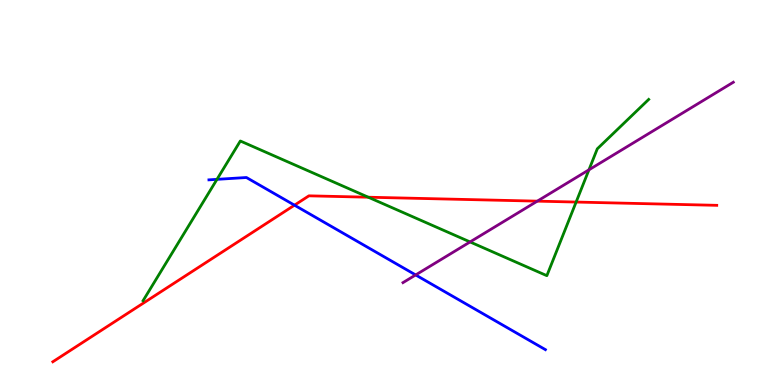[{'lines': ['blue', 'red'], 'intersections': [{'x': 3.8, 'y': 4.67}]}, {'lines': ['green', 'red'], 'intersections': [{'x': 4.75, 'y': 4.88}, {'x': 7.43, 'y': 4.75}]}, {'lines': ['purple', 'red'], 'intersections': [{'x': 6.93, 'y': 4.78}]}, {'lines': ['blue', 'green'], 'intersections': [{'x': 2.8, 'y': 5.34}]}, {'lines': ['blue', 'purple'], 'intersections': [{'x': 5.36, 'y': 2.86}]}, {'lines': ['green', 'purple'], 'intersections': [{'x': 6.07, 'y': 3.72}, {'x': 7.6, 'y': 5.59}]}]